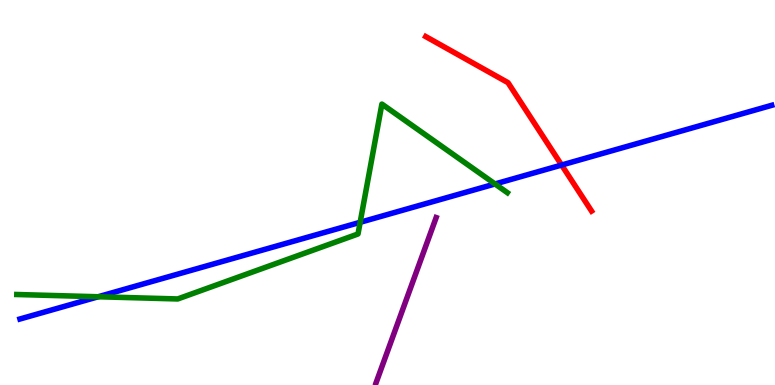[{'lines': ['blue', 'red'], 'intersections': [{'x': 7.25, 'y': 5.71}]}, {'lines': ['green', 'red'], 'intersections': []}, {'lines': ['purple', 'red'], 'intersections': []}, {'lines': ['blue', 'green'], 'intersections': [{'x': 1.27, 'y': 2.29}, {'x': 4.65, 'y': 4.23}, {'x': 6.39, 'y': 5.22}]}, {'lines': ['blue', 'purple'], 'intersections': []}, {'lines': ['green', 'purple'], 'intersections': []}]